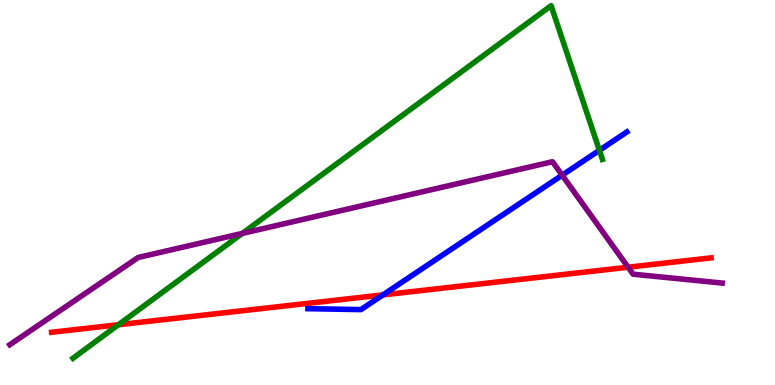[{'lines': ['blue', 'red'], 'intersections': [{'x': 4.94, 'y': 2.34}]}, {'lines': ['green', 'red'], 'intersections': [{'x': 1.53, 'y': 1.57}]}, {'lines': ['purple', 'red'], 'intersections': [{'x': 8.1, 'y': 3.06}]}, {'lines': ['blue', 'green'], 'intersections': [{'x': 7.73, 'y': 6.1}]}, {'lines': ['blue', 'purple'], 'intersections': [{'x': 7.25, 'y': 5.45}]}, {'lines': ['green', 'purple'], 'intersections': [{'x': 3.13, 'y': 3.94}]}]